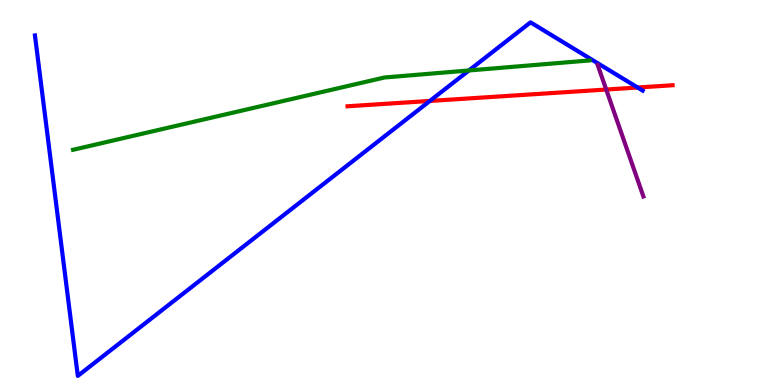[{'lines': ['blue', 'red'], 'intersections': [{'x': 5.55, 'y': 7.38}, {'x': 8.23, 'y': 7.73}]}, {'lines': ['green', 'red'], 'intersections': []}, {'lines': ['purple', 'red'], 'intersections': [{'x': 7.82, 'y': 7.67}]}, {'lines': ['blue', 'green'], 'intersections': [{'x': 6.05, 'y': 8.17}]}, {'lines': ['blue', 'purple'], 'intersections': []}, {'lines': ['green', 'purple'], 'intersections': []}]